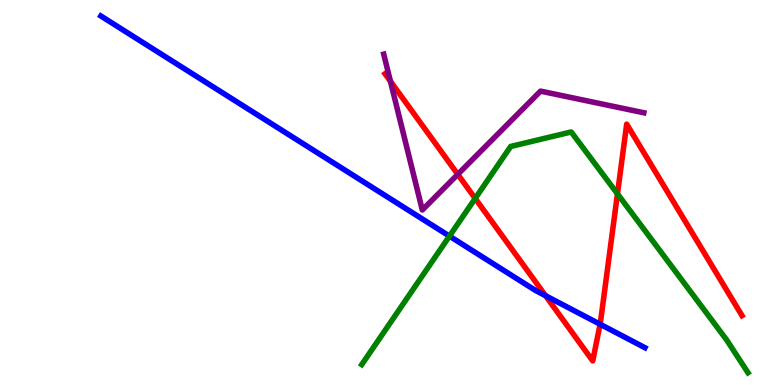[{'lines': ['blue', 'red'], 'intersections': [{'x': 7.04, 'y': 2.32}, {'x': 7.74, 'y': 1.58}]}, {'lines': ['green', 'red'], 'intersections': [{'x': 6.13, 'y': 4.85}, {'x': 7.97, 'y': 4.97}]}, {'lines': ['purple', 'red'], 'intersections': [{'x': 5.04, 'y': 7.89}, {'x': 5.91, 'y': 5.47}]}, {'lines': ['blue', 'green'], 'intersections': [{'x': 5.8, 'y': 3.87}]}, {'lines': ['blue', 'purple'], 'intersections': []}, {'lines': ['green', 'purple'], 'intersections': []}]